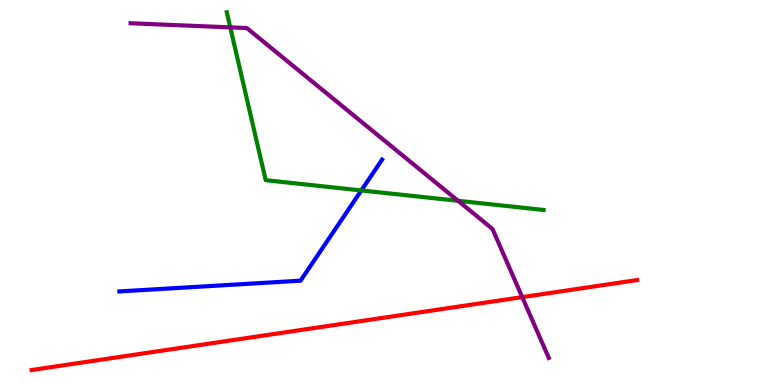[{'lines': ['blue', 'red'], 'intersections': []}, {'lines': ['green', 'red'], 'intersections': []}, {'lines': ['purple', 'red'], 'intersections': [{'x': 6.74, 'y': 2.28}]}, {'lines': ['blue', 'green'], 'intersections': [{'x': 4.66, 'y': 5.05}]}, {'lines': ['blue', 'purple'], 'intersections': []}, {'lines': ['green', 'purple'], 'intersections': [{'x': 2.97, 'y': 9.29}, {'x': 5.91, 'y': 4.78}]}]